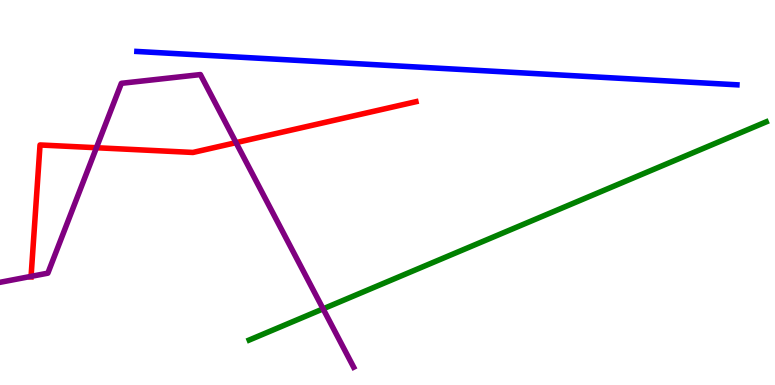[{'lines': ['blue', 'red'], 'intersections': []}, {'lines': ['green', 'red'], 'intersections': []}, {'lines': ['purple', 'red'], 'intersections': [{'x': 0.401, 'y': 2.82}, {'x': 1.24, 'y': 6.16}, {'x': 3.05, 'y': 6.3}]}, {'lines': ['blue', 'green'], 'intersections': []}, {'lines': ['blue', 'purple'], 'intersections': []}, {'lines': ['green', 'purple'], 'intersections': [{'x': 4.17, 'y': 1.98}]}]